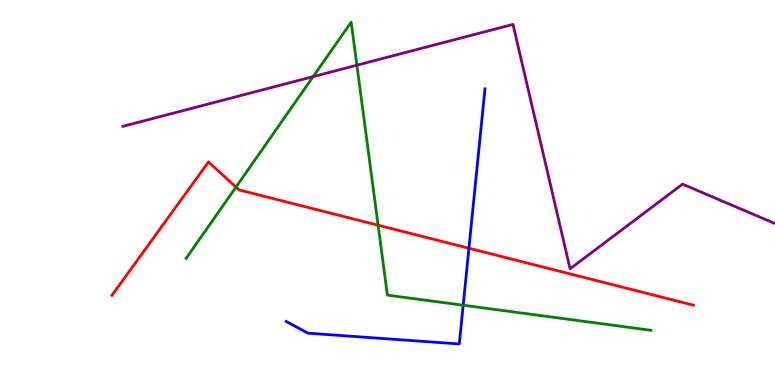[{'lines': ['blue', 'red'], 'intersections': [{'x': 6.05, 'y': 3.55}]}, {'lines': ['green', 'red'], 'intersections': [{'x': 3.04, 'y': 5.14}, {'x': 4.88, 'y': 4.15}]}, {'lines': ['purple', 'red'], 'intersections': []}, {'lines': ['blue', 'green'], 'intersections': [{'x': 5.98, 'y': 2.07}]}, {'lines': ['blue', 'purple'], 'intersections': []}, {'lines': ['green', 'purple'], 'intersections': [{'x': 4.04, 'y': 8.01}, {'x': 4.6, 'y': 8.31}]}]